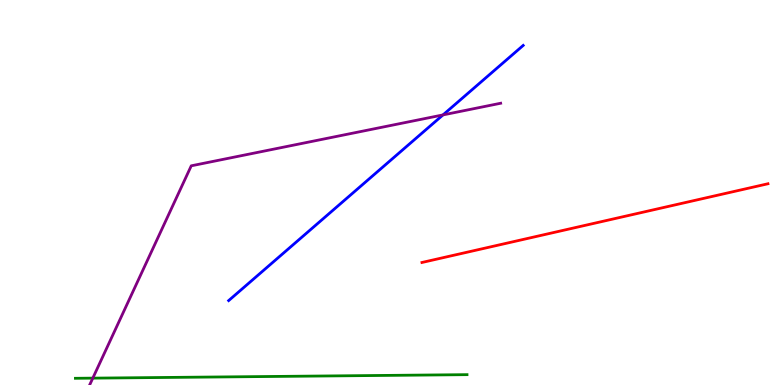[{'lines': ['blue', 'red'], 'intersections': []}, {'lines': ['green', 'red'], 'intersections': []}, {'lines': ['purple', 'red'], 'intersections': []}, {'lines': ['blue', 'green'], 'intersections': []}, {'lines': ['blue', 'purple'], 'intersections': [{'x': 5.72, 'y': 7.02}]}, {'lines': ['green', 'purple'], 'intersections': [{'x': 1.2, 'y': 0.178}]}]